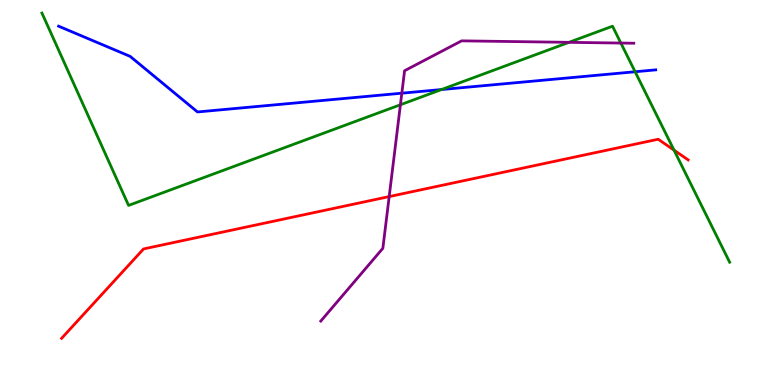[{'lines': ['blue', 'red'], 'intersections': []}, {'lines': ['green', 'red'], 'intersections': [{'x': 8.7, 'y': 6.1}]}, {'lines': ['purple', 'red'], 'intersections': [{'x': 5.02, 'y': 4.89}]}, {'lines': ['blue', 'green'], 'intersections': [{'x': 5.7, 'y': 7.67}, {'x': 8.2, 'y': 8.14}]}, {'lines': ['blue', 'purple'], 'intersections': [{'x': 5.18, 'y': 7.58}]}, {'lines': ['green', 'purple'], 'intersections': [{'x': 5.17, 'y': 7.28}, {'x': 7.34, 'y': 8.9}, {'x': 8.01, 'y': 8.88}]}]